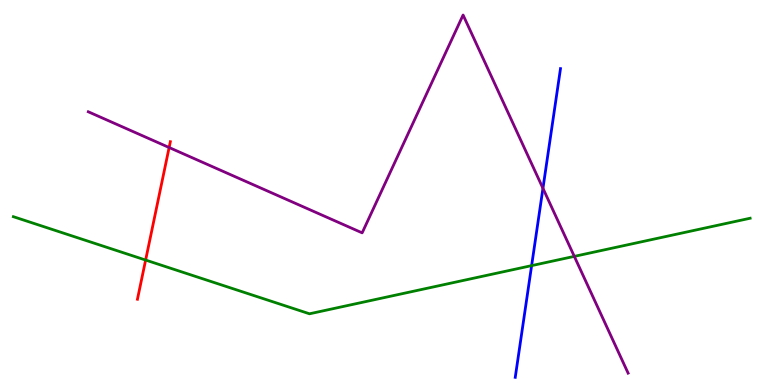[{'lines': ['blue', 'red'], 'intersections': []}, {'lines': ['green', 'red'], 'intersections': [{'x': 1.88, 'y': 3.25}]}, {'lines': ['purple', 'red'], 'intersections': [{'x': 2.18, 'y': 6.17}]}, {'lines': ['blue', 'green'], 'intersections': [{'x': 6.86, 'y': 3.1}]}, {'lines': ['blue', 'purple'], 'intersections': [{'x': 7.01, 'y': 5.11}]}, {'lines': ['green', 'purple'], 'intersections': [{'x': 7.41, 'y': 3.34}]}]